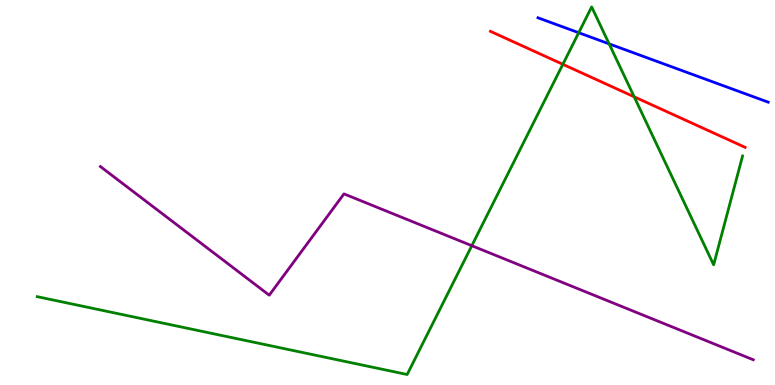[{'lines': ['blue', 'red'], 'intersections': []}, {'lines': ['green', 'red'], 'intersections': [{'x': 7.26, 'y': 8.33}, {'x': 8.18, 'y': 7.49}]}, {'lines': ['purple', 'red'], 'intersections': []}, {'lines': ['blue', 'green'], 'intersections': [{'x': 7.47, 'y': 9.15}, {'x': 7.86, 'y': 8.86}]}, {'lines': ['blue', 'purple'], 'intersections': []}, {'lines': ['green', 'purple'], 'intersections': [{'x': 6.09, 'y': 3.62}]}]